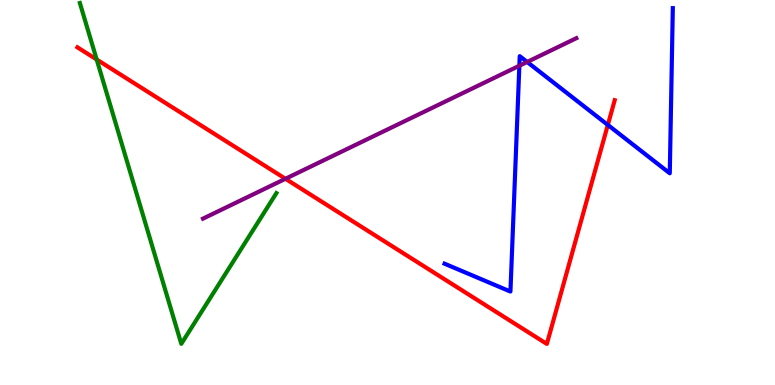[{'lines': ['blue', 'red'], 'intersections': [{'x': 7.84, 'y': 6.76}]}, {'lines': ['green', 'red'], 'intersections': [{'x': 1.25, 'y': 8.45}]}, {'lines': ['purple', 'red'], 'intersections': [{'x': 3.68, 'y': 5.36}]}, {'lines': ['blue', 'green'], 'intersections': []}, {'lines': ['blue', 'purple'], 'intersections': [{'x': 6.7, 'y': 8.29}, {'x': 6.8, 'y': 8.39}]}, {'lines': ['green', 'purple'], 'intersections': []}]